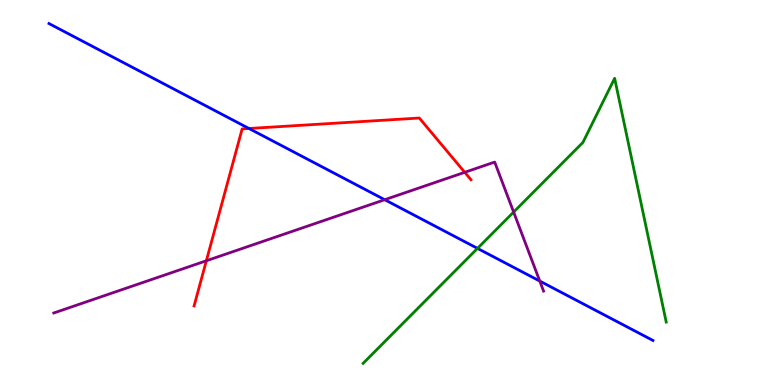[{'lines': ['blue', 'red'], 'intersections': [{'x': 3.21, 'y': 6.66}]}, {'lines': ['green', 'red'], 'intersections': []}, {'lines': ['purple', 'red'], 'intersections': [{'x': 2.66, 'y': 3.23}, {'x': 6.0, 'y': 5.52}]}, {'lines': ['blue', 'green'], 'intersections': [{'x': 6.16, 'y': 3.55}]}, {'lines': ['blue', 'purple'], 'intersections': [{'x': 4.96, 'y': 4.81}, {'x': 6.96, 'y': 2.7}]}, {'lines': ['green', 'purple'], 'intersections': [{'x': 6.63, 'y': 4.49}]}]